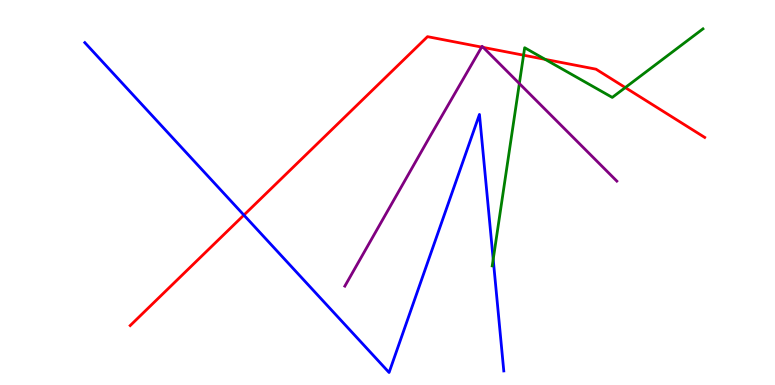[{'lines': ['blue', 'red'], 'intersections': [{'x': 3.15, 'y': 4.41}]}, {'lines': ['green', 'red'], 'intersections': [{'x': 6.76, 'y': 8.57}, {'x': 7.03, 'y': 8.46}, {'x': 8.07, 'y': 7.73}]}, {'lines': ['purple', 'red'], 'intersections': [{'x': 6.21, 'y': 8.78}, {'x': 6.24, 'y': 8.77}]}, {'lines': ['blue', 'green'], 'intersections': [{'x': 6.36, 'y': 3.26}]}, {'lines': ['blue', 'purple'], 'intersections': []}, {'lines': ['green', 'purple'], 'intersections': [{'x': 6.7, 'y': 7.83}]}]